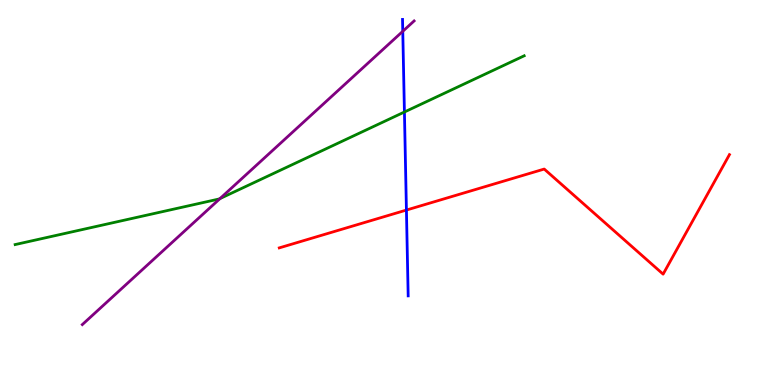[{'lines': ['blue', 'red'], 'intersections': [{'x': 5.24, 'y': 4.54}]}, {'lines': ['green', 'red'], 'intersections': []}, {'lines': ['purple', 'red'], 'intersections': []}, {'lines': ['blue', 'green'], 'intersections': [{'x': 5.22, 'y': 7.09}]}, {'lines': ['blue', 'purple'], 'intersections': [{'x': 5.2, 'y': 9.19}]}, {'lines': ['green', 'purple'], 'intersections': [{'x': 2.84, 'y': 4.84}]}]